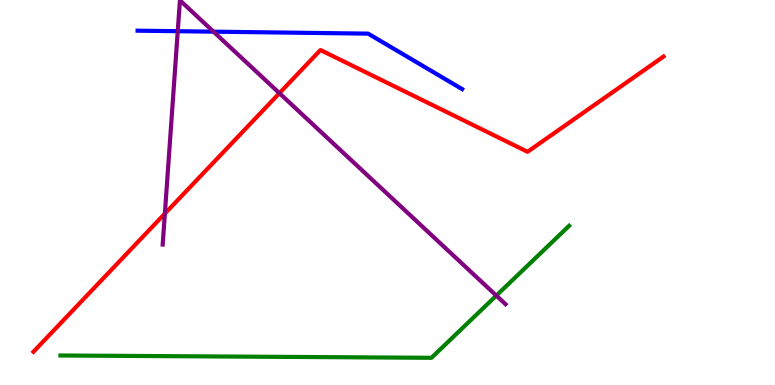[{'lines': ['blue', 'red'], 'intersections': []}, {'lines': ['green', 'red'], 'intersections': []}, {'lines': ['purple', 'red'], 'intersections': [{'x': 2.13, 'y': 4.45}, {'x': 3.61, 'y': 7.58}]}, {'lines': ['blue', 'green'], 'intersections': []}, {'lines': ['blue', 'purple'], 'intersections': [{'x': 2.29, 'y': 9.19}, {'x': 2.75, 'y': 9.18}]}, {'lines': ['green', 'purple'], 'intersections': [{'x': 6.4, 'y': 2.32}]}]